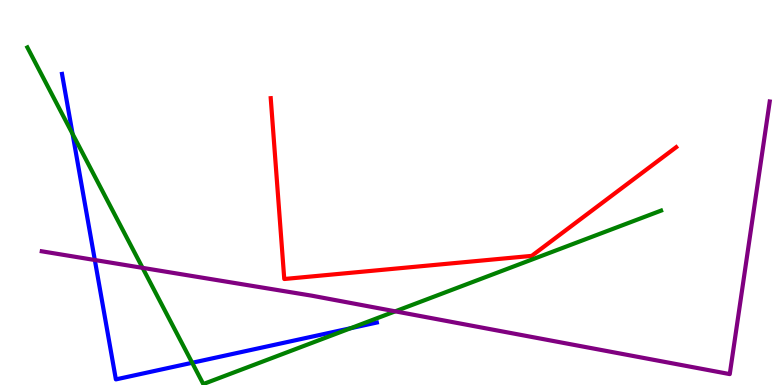[{'lines': ['blue', 'red'], 'intersections': []}, {'lines': ['green', 'red'], 'intersections': []}, {'lines': ['purple', 'red'], 'intersections': []}, {'lines': ['blue', 'green'], 'intersections': [{'x': 0.937, 'y': 6.52}, {'x': 2.48, 'y': 0.577}, {'x': 4.52, 'y': 1.47}]}, {'lines': ['blue', 'purple'], 'intersections': [{'x': 1.22, 'y': 3.25}]}, {'lines': ['green', 'purple'], 'intersections': [{'x': 1.84, 'y': 3.04}, {'x': 5.1, 'y': 1.91}]}]